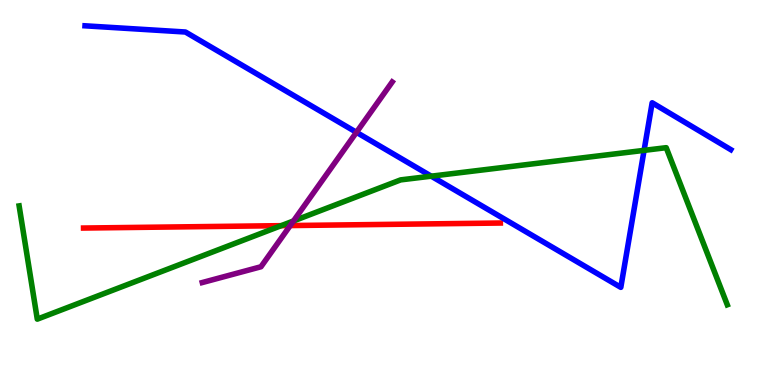[{'lines': ['blue', 'red'], 'intersections': []}, {'lines': ['green', 'red'], 'intersections': [{'x': 3.63, 'y': 4.14}]}, {'lines': ['purple', 'red'], 'intersections': [{'x': 3.74, 'y': 4.14}]}, {'lines': ['blue', 'green'], 'intersections': [{'x': 5.56, 'y': 5.42}, {'x': 8.31, 'y': 6.09}]}, {'lines': ['blue', 'purple'], 'intersections': [{'x': 4.6, 'y': 6.56}]}, {'lines': ['green', 'purple'], 'intersections': [{'x': 3.79, 'y': 4.26}]}]